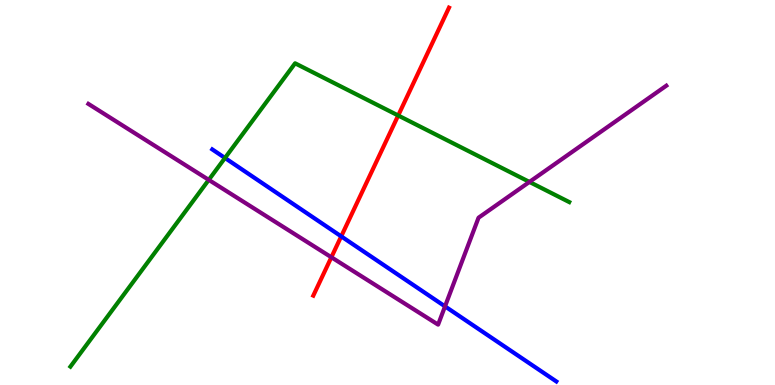[{'lines': ['blue', 'red'], 'intersections': [{'x': 4.4, 'y': 3.86}]}, {'lines': ['green', 'red'], 'intersections': [{'x': 5.14, 'y': 7.0}]}, {'lines': ['purple', 'red'], 'intersections': [{'x': 4.28, 'y': 3.32}]}, {'lines': ['blue', 'green'], 'intersections': [{'x': 2.9, 'y': 5.9}]}, {'lines': ['blue', 'purple'], 'intersections': [{'x': 5.74, 'y': 2.04}]}, {'lines': ['green', 'purple'], 'intersections': [{'x': 2.69, 'y': 5.33}, {'x': 6.83, 'y': 5.27}]}]